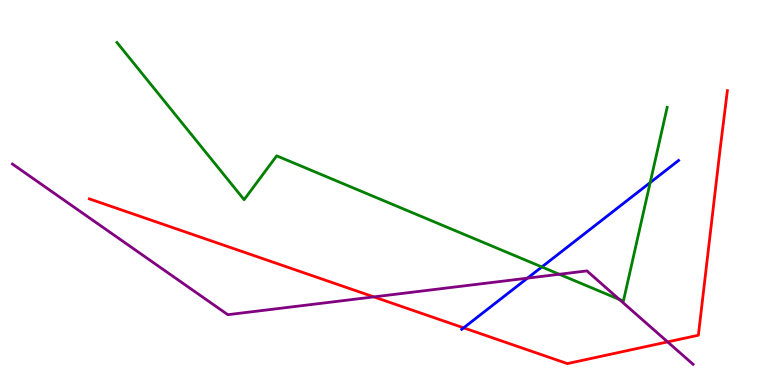[{'lines': ['blue', 'red'], 'intersections': [{'x': 5.98, 'y': 1.48}]}, {'lines': ['green', 'red'], 'intersections': []}, {'lines': ['purple', 'red'], 'intersections': [{'x': 4.82, 'y': 2.29}, {'x': 8.61, 'y': 1.12}]}, {'lines': ['blue', 'green'], 'intersections': [{'x': 6.99, 'y': 3.07}, {'x': 8.39, 'y': 5.26}]}, {'lines': ['blue', 'purple'], 'intersections': [{'x': 6.81, 'y': 2.78}]}, {'lines': ['green', 'purple'], 'intersections': [{'x': 7.22, 'y': 2.88}, {'x': 7.99, 'y': 2.22}]}]